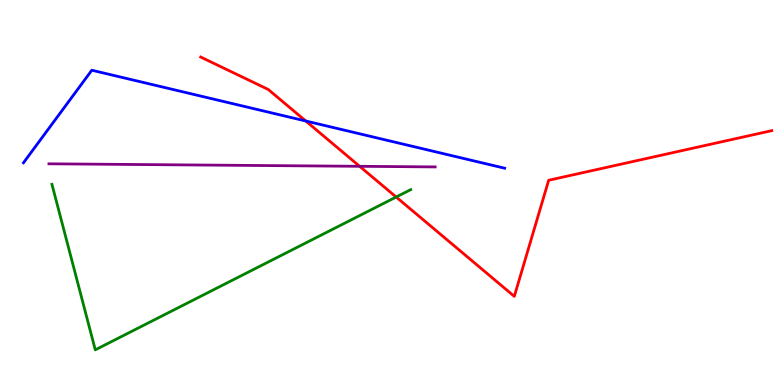[{'lines': ['blue', 'red'], 'intersections': [{'x': 3.95, 'y': 6.86}]}, {'lines': ['green', 'red'], 'intersections': [{'x': 5.11, 'y': 4.88}]}, {'lines': ['purple', 'red'], 'intersections': [{'x': 4.64, 'y': 5.68}]}, {'lines': ['blue', 'green'], 'intersections': []}, {'lines': ['blue', 'purple'], 'intersections': []}, {'lines': ['green', 'purple'], 'intersections': []}]